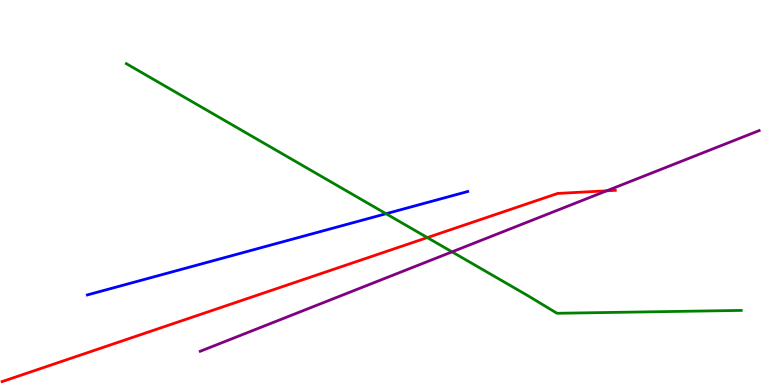[{'lines': ['blue', 'red'], 'intersections': []}, {'lines': ['green', 'red'], 'intersections': [{'x': 5.51, 'y': 3.83}]}, {'lines': ['purple', 'red'], 'intersections': [{'x': 7.83, 'y': 5.04}]}, {'lines': ['blue', 'green'], 'intersections': [{'x': 4.98, 'y': 4.45}]}, {'lines': ['blue', 'purple'], 'intersections': []}, {'lines': ['green', 'purple'], 'intersections': [{'x': 5.83, 'y': 3.46}]}]